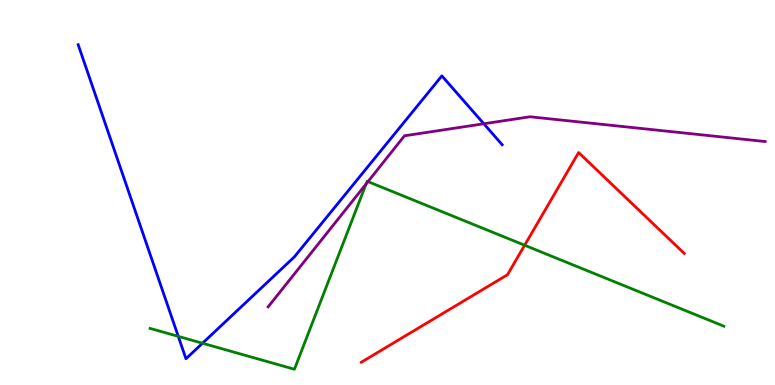[{'lines': ['blue', 'red'], 'intersections': []}, {'lines': ['green', 'red'], 'intersections': [{'x': 6.77, 'y': 3.63}]}, {'lines': ['purple', 'red'], 'intersections': []}, {'lines': ['blue', 'green'], 'intersections': [{'x': 2.3, 'y': 1.26}, {'x': 2.61, 'y': 1.08}]}, {'lines': ['blue', 'purple'], 'intersections': [{'x': 6.24, 'y': 6.79}]}, {'lines': ['green', 'purple'], 'intersections': [{'x': 4.72, 'y': 5.22}, {'x': 4.75, 'y': 5.28}]}]